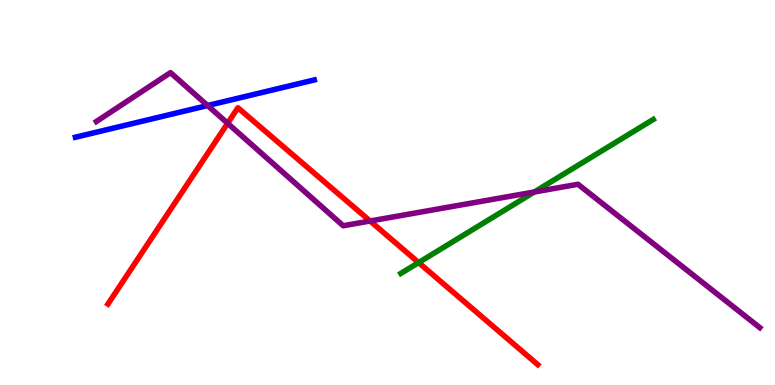[{'lines': ['blue', 'red'], 'intersections': []}, {'lines': ['green', 'red'], 'intersections': [{'x': 5.4, 'y': 3.18}]}, {'lines': ['purple', 'red'], 'intersections': [{'x': 2.94, 'y': 6.8}, {'x': 4.78, 'y': 4.26}]}, {'lines': ['blue', 'green'], 'intersections': []}, {'lines': ['blue', 'purple'], 'intersections': [{'x': 2.68, 'y': 7.26}]}, {'lines': ['green', 'purple'], 'intersections': [{'x': 6.89, 'y': 5.01}]}]